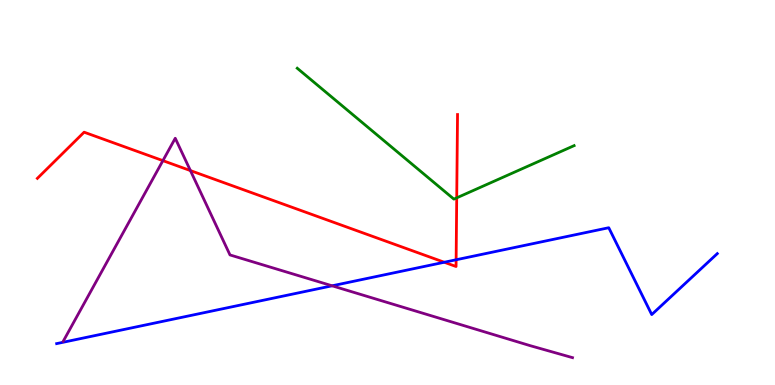[{'lines': ['blue', 'red'], 'intersections': [{'x': 5.73, 'y': 3.19}, {'x': 5.89, 'y': 3.25}]}, {'lines': ['green', 'red'], 'intersections': [{'x': 5.89, 'y': 4.86}]}, {'lines': ['purple', 'red'], 'intersections': [{'x': 2.1, 'y': 5.83}, {'x': 2.46, 'y': 5.57}]}, {'lines': ['blue', 'green'], 'intersections': []}, {'lines': ['blue', 'purple'], 'intersections': [{'x': 4.29, 'y': 2.58}]}, {'lines': ['green', 'purple'], 'intersections': []}]